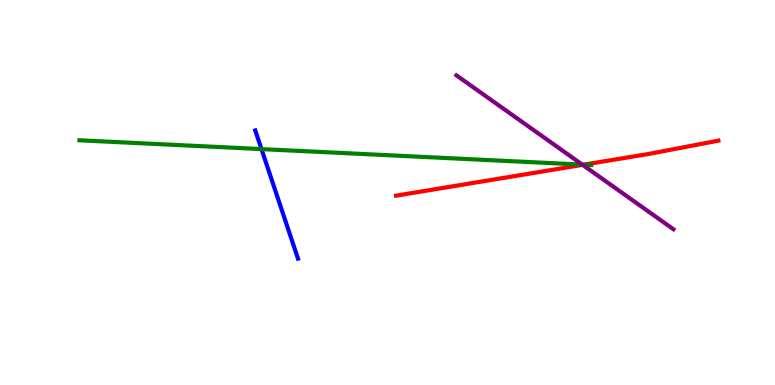[{'lines': ['blue', 'red'], 'intersections': []}, {'lines': ['green', 'red'], 'intersections': [{'x': 7.53, 'y': 5.72}]}, {'lines': ['purple', 'red'], 'intersections': [{'x': 7.52, 'y': 5.72}]}, {'lines': ['blue', 'green'], 'intersections': [{'x': 3.37, 'y': 6.13}]}, {'lines': ['blue', 'purple'], 'intersections': []}, {'lines': ['green', 'purple'], 'intersections': [{'x': 7.51, 'y': 5.72}]}]